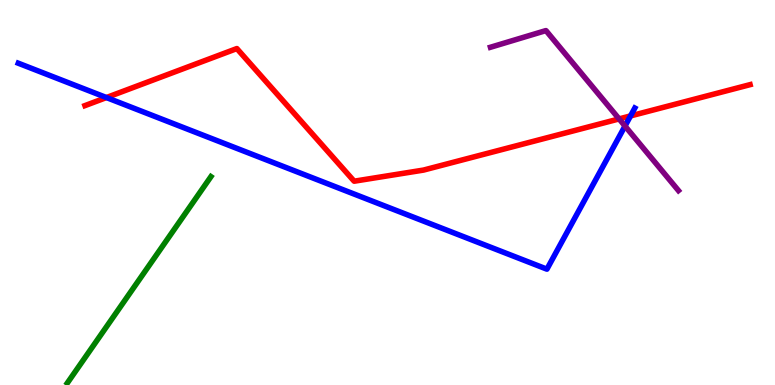[{'lines': ['blue', 'red'], 'intersections': [{'x': 1.37, 'y': 7.47}, {'x': 8.14, 'y': 6.99}]}, {'lines': ['green', 'red'], 'intersections': []}, {'lines': ['purple', 'red'], 'intersections': [{'x': 7.99, 'y': 6.91}]}, {'lines': ['blue', 'green'], 'intersections': []}, {'lines': ['blue', 'purple'], 'intersections': [{'x': 8.06, 'y': 6.73}]}, {'lines': ['green', 'purple'], 'intersections': []}]